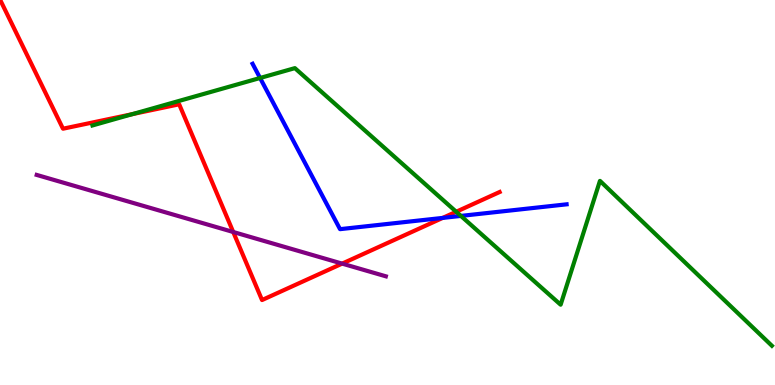[{'lines': ['blue', 'red'], 'intersections': [{'x': 5.71, 'y': 4.34}]}, {'lines': ['green', 'red'], 'intersections': [{'x': 1.71, 'y': 7.04}, {'x': 5.89, 'y': 4.5}]}, {'lines': ['purple', 'red'], 'intersections': [{'x': 3.01, 'y': 3.97}, {'x': 4.41, 'y': 3.15}]}, {'lines': ['blue', 'green'], 'intersections': [{'x': 3.36, 'y': 7.97}, {'x': 5.95, 'y': 4.39}]}, {'lines': ['blue', 'purple'], 'intersections': []}, {'lines': ['green', 'purple'], 'intersections': []}]